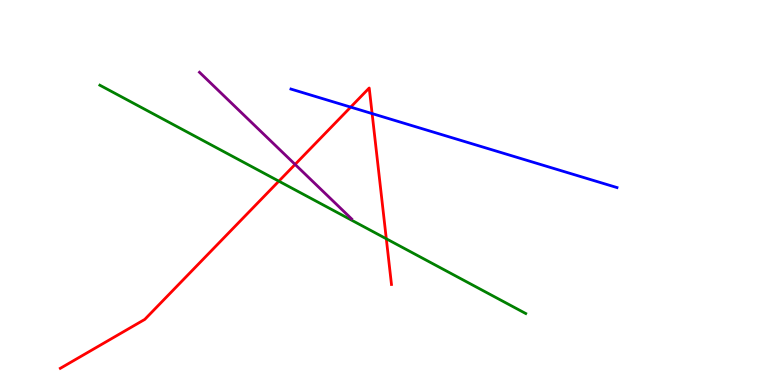[{'lines': ['blue', 'red'], 'intersections': [{'x': 4.52, 'y': 7.22}, {'x': 4.8, 'y': 7.05}]}, {'lines': ['green', 'red'], 'intersections': [{'x': 3.6, 'y': 5.29}, {'x': 4.98, 'y': 3.8}]}, {'lines': ['purple', 'red'], 'intersections': [{'x': 3.81, 'y': 5.73}]}, {'lines': ['blue', 'green'], 'intersections': []}, {'lines': ['blue', 'purple'], 'intersections': []}, {'lines': ['green', 'purple'], 'intersections': []}]